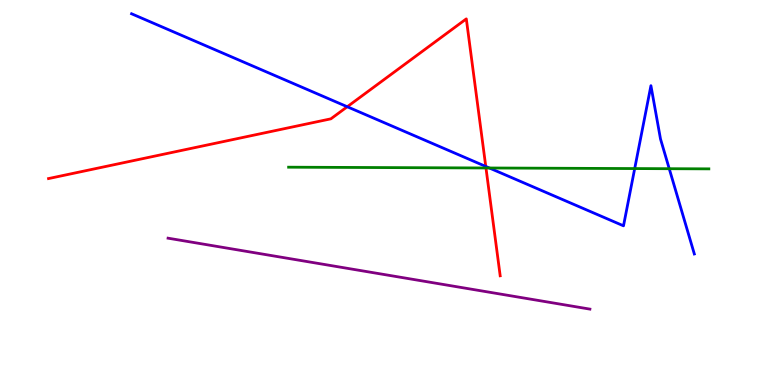[{'lines': ['blue', 'red'], 'intersections': [{'x': 4.48, 'y': 7.23}, {'x': 6.27, 'y': 5.68}]}, {'lines': ['green', 'red'], 'intersections': [{'x': 6.27, 'y': 5.64}]}, {'lines': ['purple', 'red'], 'intersections': []}, {'lines': ['blue', 'green'], 'intersections': [{'x': 6.31, 'y': 5.64}, {'x': 8.19, 'y': 5.62}, {'x': 8.64, 'y': 5.62}]}, {'lines': ['blue', 'purple'], 'intersections': []}, {'lines': ['green', 'purple'], 'intersections': []}]